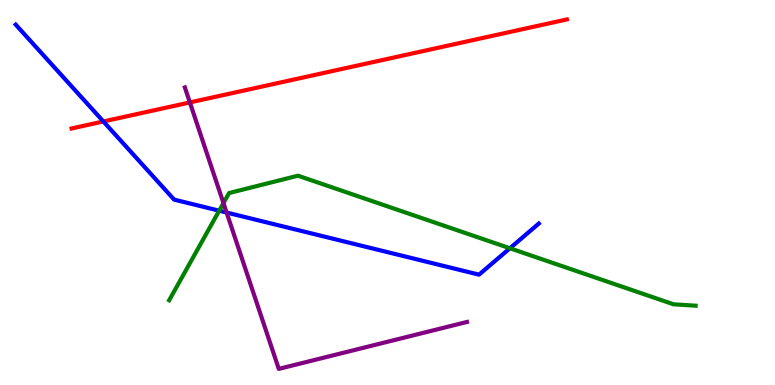[{'lines': ['blue', 'red'], 'intersections': [{'x': 1.33, 'y': 6.84}]}, {'lines': ['green', 'red'], 'intersections': []}, {'lines': ['purple', 'red'], 'intersections': [{'x': 2.45, 'y': 7.34}]}, {'lines': ['blue', 'green'], 'intersections': [{'x': 2.83, 'y': 4.53}, {'x': 6.58, 'y': 3.55}]}, {'lines': ['blue', 'purple'], 'intersections': [{'x': 2.92, 'y': 4.48}]}, {'lines': ['green', 'purple'], 'intersections': [{'x': 2.88, 'y': 4.72}]}]